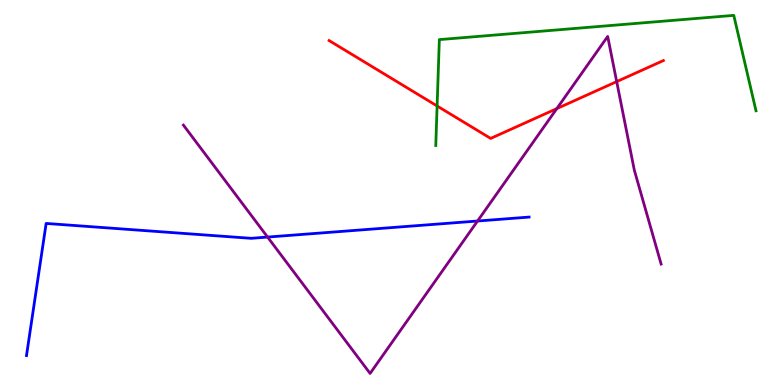[{'lines': ['blue', 'red'], 'intersections': []}, {'lines': ['green', 'red'], 'intersections': [{'x': 5.64, 'y': 7.25}]}, {'lines': ['purple', 'red'], 'intersections': [{'x': 7.18, 'y': 7.18}, {'x': 7.96, 'y': 7.88}]}, {'lines': ['blue', 'green'], 'intersections': []}, {'lines': ['blue', 'purple'], 'intersections': [{'x': 3.45, 'y': 3.84}, {'x': 6.16, 'y': 4.26}]}, {'lines': ['green', 'purple'], 'intersections': []}]